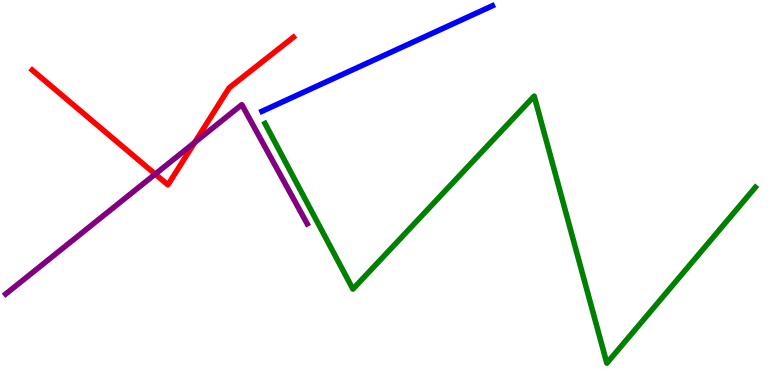[{'lines': ['blue', 'red'], 'intersections': []}, {'lines': ['green', 'red'], 'intersections': []}, {'lines': ['purple', 'red'], 'intersections': [{'x': 2.0, 'y': 5.48}, {'x': 2.51, 'y': 6.3}]}, {'lines': ['blue', 'green'], 'intersections': []}, {'lines': ['blue', 'purple'], 'intersections': []}, {'lines': ['green', 'purple'], 'intersections': []}]